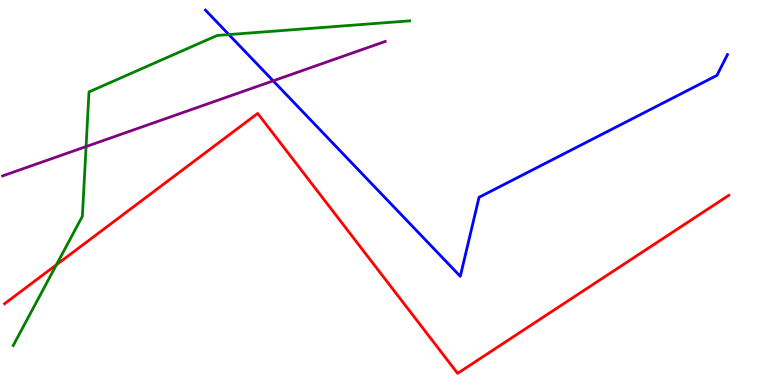[{'lines': ['blue', 'red'], 'intersections': []}, {'lines': ['green', 'red'], 'intersections': [{'x': 0.728, 'y': 3.12}]}, {'lines': ['purple', 'red'], 'intersections': []}, {'lines': ['blue', 'green'], 'intersections': [{'x': 2.95, 'y': 9.1}]}, {'lines': ['blue', 'purple'], 'intersections': [{'x': 3.52, 'y': 7.9}]}, {'lines': ['green', 'purple'], 'intersections': [{'x': 1.11, 'y': 6.19}]}]